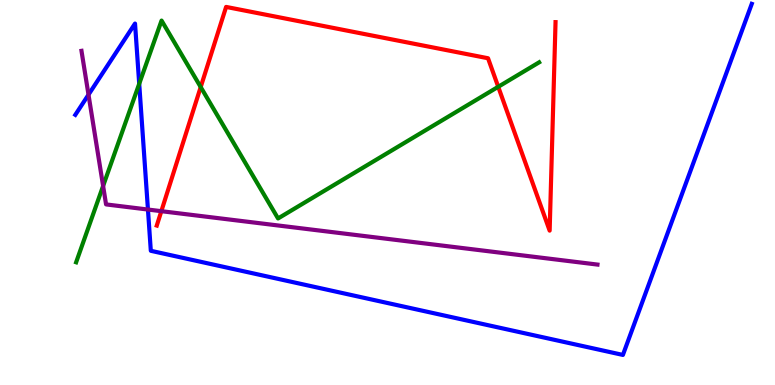[{'lines': ['blue', 'red'], 'intersections': []}, {'lines': ['green', 'red'], 'intersections': [{'x': 2.59, 'y': 7.74}, {'x': 6.43, 'y': 7.75}]}, {'lines': ['purple', 'red'], 'intersections': [{'x': 2.08, 'y': 4.51}]}, {'lines': ['blue', 'green'], 'intersections': [{'x': 1.8, 'y': 7.82}]}, {'lines': ['blue', 'purple'], 'intersections': [{'x': 1.14, 'y': 7.54}, {'x': 1.91, 'y': 4.56}]}, {'lines': ['green', 'purple'], 'intersections': [{'x': 1.33, 'y': 5.17}]}]